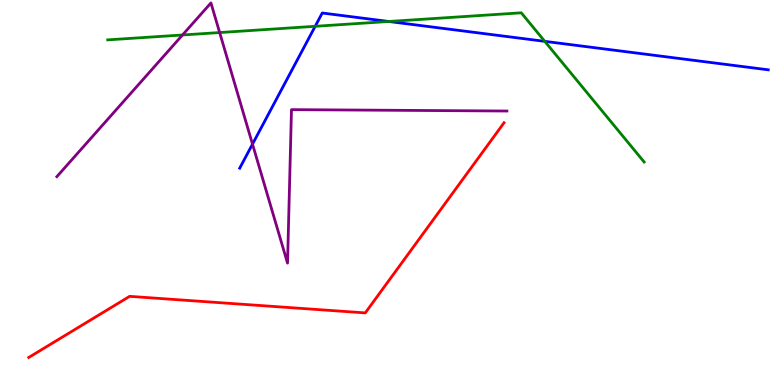[{'lines': ['blue', 'red'], 'intersections': []}, {'lines': ['green', 'red'], 'intersections': []}, {'lines': ['purple', 'red'], 'intersections': []}, {'lines': ['blue', 'green'], 'intersections': [{'x': 4.07, 'y': 9.32}, {'x': 5.02, 'y': 9.44}, {'x': 7.03, 'y': 8.93}]}, {'lines': ['blue', 'purple'], 'intersections': [{'x': 3.26, 'y': 6.26}]}, {'lines': ['green', 'purple'], 'intersections': [{'x': 2.35, 'y': 9.09}, {'x': 2.83, 'y': 9.15}]}]